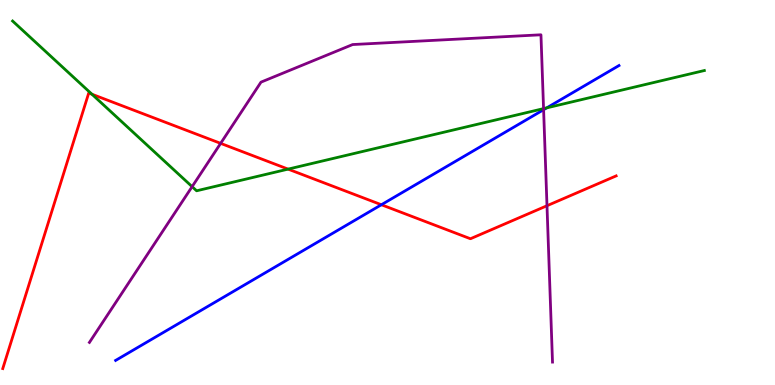[{'lines': ['blue', 'red'], 'intersections': [{'x': 4.92, 'y': 4.68}]}, {'lines': ['green', 'red'], 'intersections': [{'x': 1.19, 'y': 7.55}, {'x': 3.72, 'y': 5.61}]}, {'lines': ['purple', 'red'], 'intersections': [{'x': 2.85, 'y': 6.28}, {'x': 7.06, 'y': 4.66}]}, {'lines': ['blue', 'green'], 'intersections': [{'x': 7.06, 'y': 7.2}]}, {'lines': ['blue', 'purple'], 'intersections': [{'x': 7.01, 'y': 7.15}]}, {'lines': ['green', 'purple'], 'intersections': [{'x': 2.48, 'y': 5.15}, {'x': 7.01, 'y': 7.18}]}]